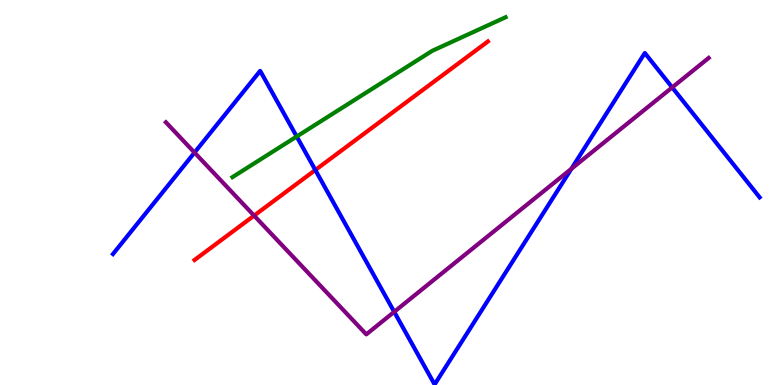[{'lines': ['blue', 'red'], 'intersections': [{'x': 4.07, 'y': 5.58}]}, {'lines': ['green', 'red'], 'intersections': []}, {'lines': ['purple', 'red'], 'intersections': [{'x': 3.28, 'y': 4.4}]}, {'lines': ['blue', 'green'], 'intersections': [{'x': 3.83, 'y': 6.45}]}, {'lines': ['blue', 'purple'], 'intersections': [{'x': 2.51, 'y': 6.04}, {'x': 5.09, 'y': 1.9}, {'x': 7.37, 'y': 5.62}, {'x': 8.67, 'y': 7.73}]}, {'lines': ['green', 'purple'], 'intersections': []}]